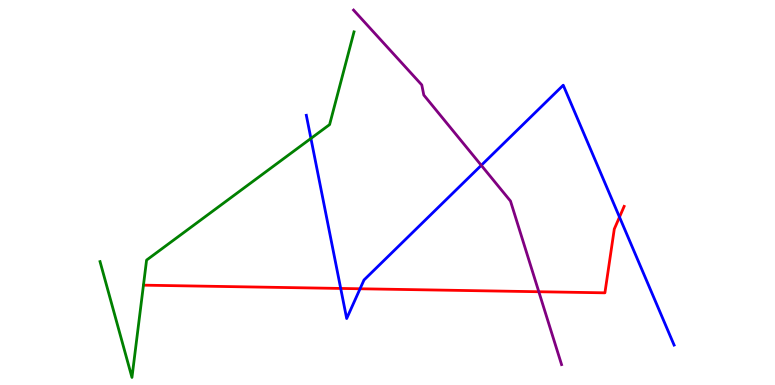[{'lines': ['blue', 'red'], 'intersections': [{'x': 4.4, 'y': 2.51}, {'x': 4.65, 'y': 2.5}, {'x': 7.99, 'y': 4.36}]}, {'lines': ['green', 'red'], 'intersections': []}, {'lines': ['purple', 'red'], 'intersections': [{'x': 6.95, 'y': 2.42}]}, {'lines': ['blue', 'green'], 'intersections': [{'x': 4.01, 'y': 6.4}]}, {'lines': ['blue', 'purple'], 'intersections': [{'x': 6.21, 'y': 5.71}]}, {'lines': ['green', 'purple'], 'intersections': []}]